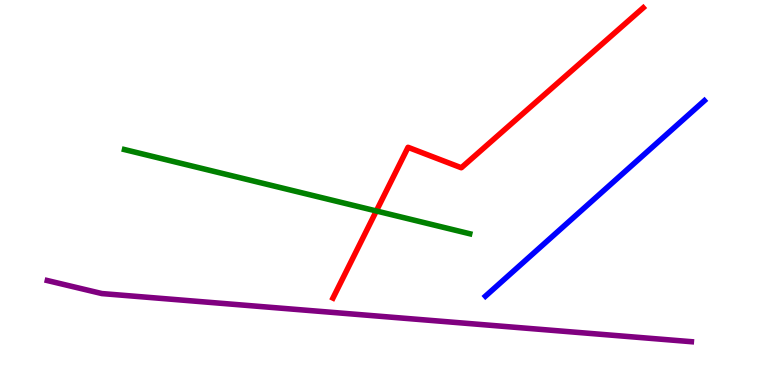[{'lines': ['blue', 'red'], 'intersections': []}, {'lines': ['green', 'red'], 'intersections': [{'x': 4.86, 'y': 4.52}]}, {'lines': ['purple', 'red'], 'intersections': []}, {'lines': ['blue', 'green'], 'intersections': []}, {'lines': ['blue', 'purple'], 'intersections': []}, {'lines': ['green', 'purple'], 'intersections': []}]